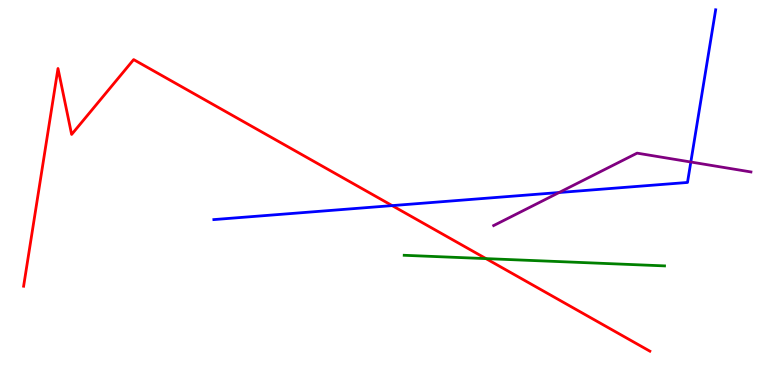[{'lines': ['blue', 'red'], 'intersections': [{'x': 5.06, 'y': 4.66}]}, {'lines': ['green', 'red'], 'intersections': [{'x': 6.27, 'y': 3.28}]}, {'lines': ['purple', 'red'], 'intersections': []}, {'lines': ['blue', 'green'], 'intersections': []}, {'lines': ['blue', 'purple'], 'intersections': [{'x': 7.21, 'y': 5.0}, {'x': 8.91, 'y': 5.79}]}, {'lines': ['green', 'purple'], 'intersections': []}]